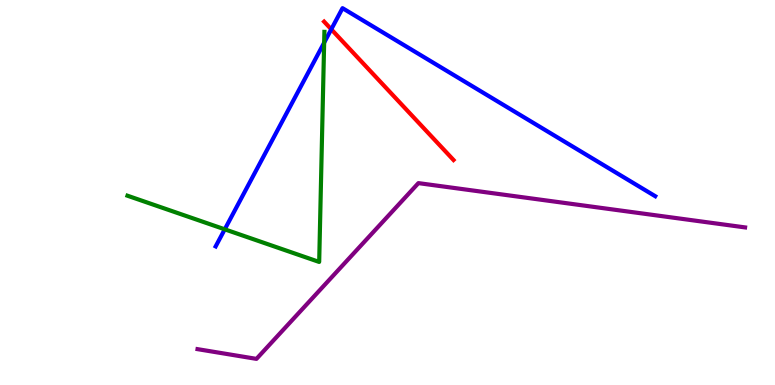[{'lines': ['blue', 'red'], 'intersections': [{'x': 4.27, 'y': 9.24}]}, {'lines': ['green', 'red'], 'intersections': []}, {'lines': ['purple', 'red'], 'intersections': []}, {'lines': ['blue', 'green'], 'intersections': [{'x': 2.9, 'y': 4.04}, {'x': 4.18, 'y': 8.89}]}, {'lines': ['blue', 'purple'], 'intersections': []}, {'lines': ['green', 'purple'], 'intersections': []}]